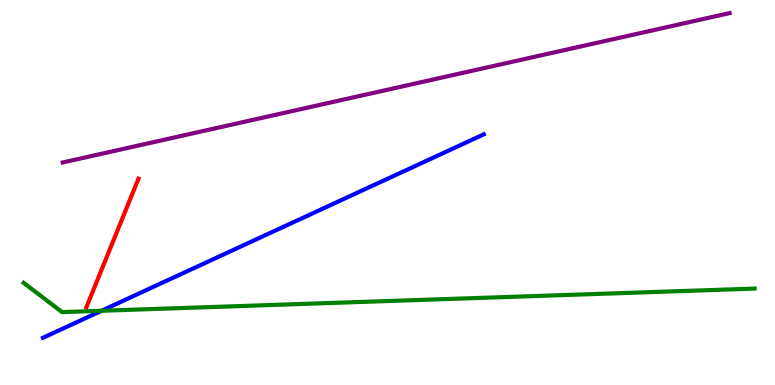[{'lines': ['blue', 'red'], 'intersections': []}, {'lines': ['green', 'red'], 'intersections': []}, {'lines': ['purple', 'red'], 'intersections': []}, {'lines': ['blue', 'green'], 'intersections': [{'x': 1.31, 'y': 1.93}]}, {'lines': ['blue', 'purple'], 'intersections': []}, {'lines': ['green', 'purple'], 'intersections': []}]